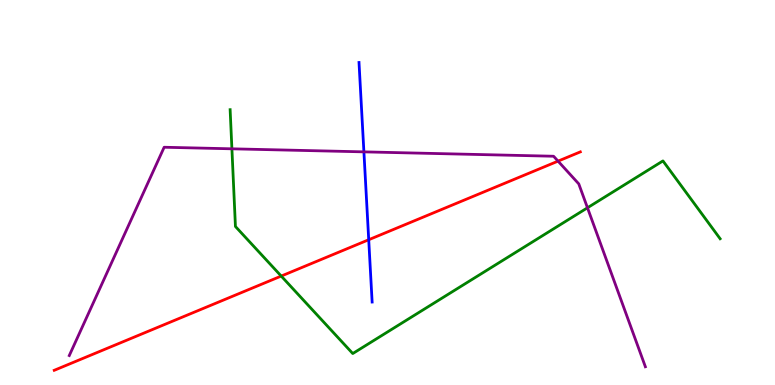[{'lines': ['blue', 'red'], 'intersections': [{'x': 4.76, 'y': 3.77}]}, {'lines': ['green', 'red'], 'intersections': [{'x': 3.63, 'y': 2.83}]}, {'lines': ['purple', 'red'], 'intersections': [{'x': 7.2, 'y': 5.81}]}, {'lines': ['blue', 'green'], 'intersections': []}, {'lines': ['blue', 'purple'], 'intersections': [{'x': 4.7, 'y': 6.06}]}, {'lines': ['green', 'purple'], 'intersections': [{'x': 2.99, 'y': 6.13}, {'x': 7.58, 'y': 4.6}]}]